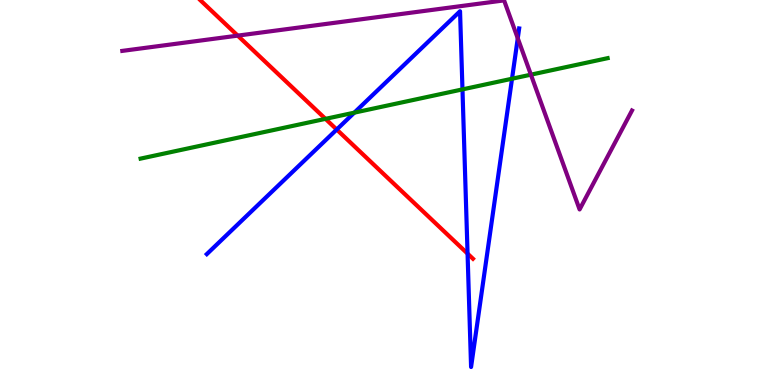[{'lines': ['blue', 'red'], 'intersections': [{'x': 4.34, 'y': 6.64}, {'x': 6.03, 'y': 3.41}]}, {'lines': ['green', 'red'], 'intersections': [{'x': 4.2, 'y': 6.91}]}, {'lines': ['purple', 'red'], 'intersections': [{'x': 3.07, 'y': 9.07}]}, {'lines': ['blue', 'green'], 'intersections': [{'x': 4.57, 'y': 7.07}, {'x': 5.97, 'y': 7.68}, {'x': 6.61, 'y': 7.95}]}, {'lines': ['blue', 'purple'], 'intersections': [{'x': 6.68, 'y': 9.01}]}, {'lines': ['green', 'purple'], 'intersections': [{'x': 6.85, 'y': 8.06}]}]